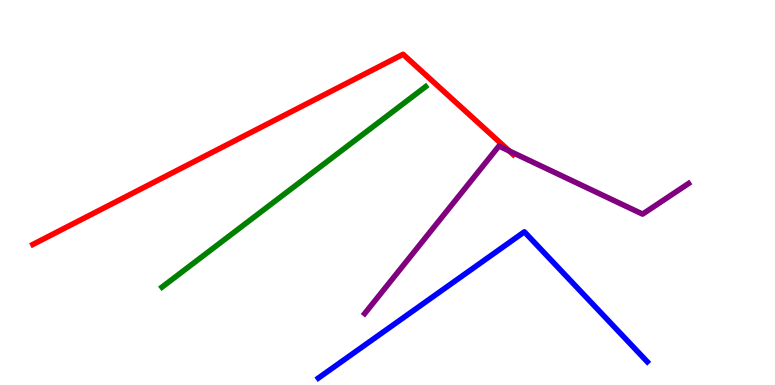[{'lines': ['blue', 'red'], 'intersections': []}, {'lines': ['green', 'red'], 'intersections': []}, {'lines': ['purple', 'red'], 'intersections': [{'x': 6.57, 'y': 6.08}]}, {'lines': ['blue', 'green'], 'intersections': []}, {'lines': ['blue', 'purple'], 'intersections': []}, {'lines': ['green', 'purple'], 'intersections': []}]